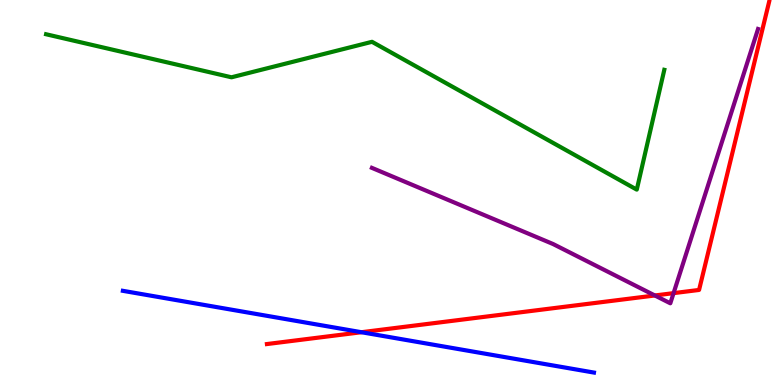[{'lines': ['blue', 'red'], 'intersections': [{'x': 4.66, 'y': 1.37}]}, {'lines': ['green', 'red'], 'intersections': []}, {'lines': ['purple', 'red'], 'intersections': [{'x': 8.45, 'y': 2.33}, {'x': 8.69, 'y': 2.39}]}, {'lines': ['blue', 'green'], 'intersections': []}, {'lines': ['blue', 'purple'], 'intersections': []}, {'lines': ['green', 'purple'], 'intersections': []}]